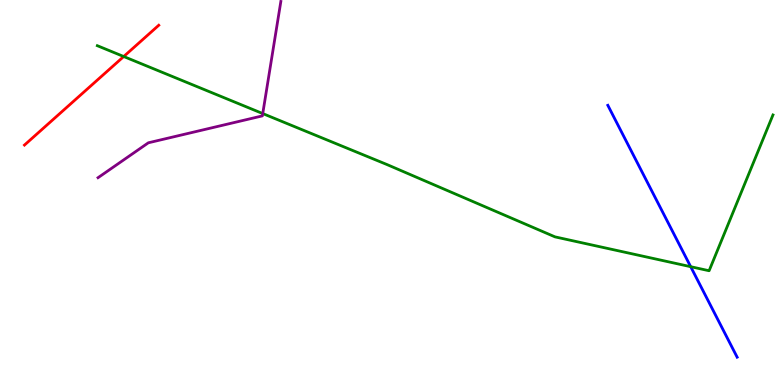[{'lines': ['blue', 'red'], 'intersections': []}, {'lines': ['green', 'red'], 'intersections': [{'x': 1.6, 'y': 8.53}]}, {'lines': ['purple', 'red'], 'intersections': []}, {'lines': ['blue', 'green'], 'intersections': [{'x': 8.91, 'y': 3.07}]}, {'lines': ['blue', 'purple'], 'intersections': []}, {'lines': ['green', 'purple'], 'intersections': [{'x': 3.39, 'y': 7.05}]}]